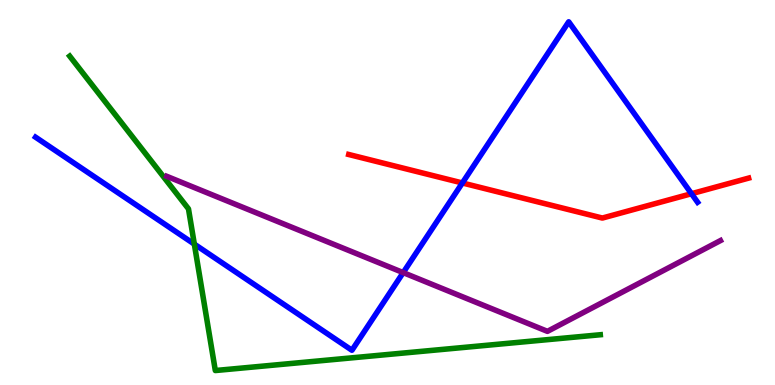[{'lines': ['blue', 'red'], 'intersections': [{'x': 5.97, 'y': 5.25}, {'x': 8.92, 'y': 4.97}]}, {'lines': ['green', 'red'], 'intersections': []}, {'lines': ['purple', 'red'], 'intersections': []}, {'lines': ['blue', 'green'], 'intersections': [{'x': 2.51, 'y': 3.66}]}, {'lines': ['blue', 'purple'], 'intersections': [{'x': 5.2, 'y': 2.92}]}, {'lines': ['green', 'purple'], 'intersections': []}]